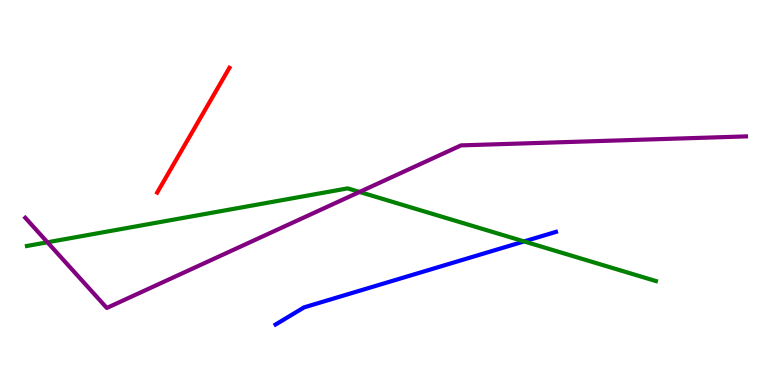[{'lines': ['blue', 'red'], 'intersections': []}, {'lines': ['green', 'red'], 'intersections': []}, {'lines': ['purple', 'red'], 'intersections': []}, {'lines': ['blue', 'green'], 'intersections': [{'x': 6.76, 'y': 3.73}]}, {'lines': ['blue', 'purple'], 'intersections': []}, {'lines': ['green', 'purple'], 'intersections': [{'x': 0.612, 'y': 3.71}, {'x': 4.64, 'y': 5.01}]}]